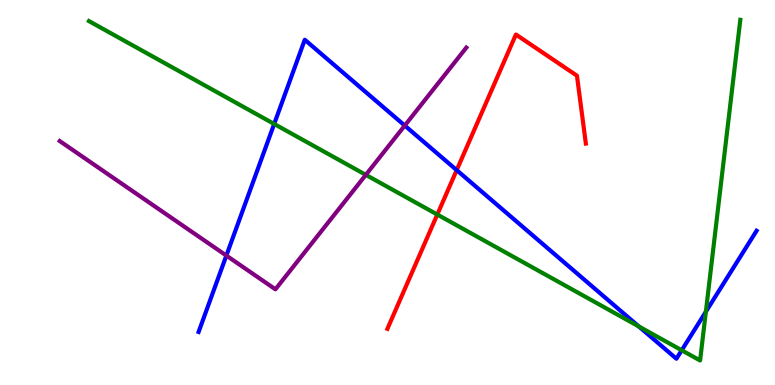[{'lines': ['blue', 'red'], 'intersections': [{'x': 5.89, 'y': 5.58}]}, {'lines': ['green', 'red'], 'intersections': [{'x': 5.64, 'y': 4.43}]}, {'lines': ['purple', 'red'], 'intersections': []}, {'lines': ['blue', 'green'], 'intersections': [{'x': 3.54, 'y': 6.78}, {'x': 8.24, 'y': 1.52}, {'x': 8.8, 'y': 0.902}, {'x': 9.11, 'y': 1.9}]}, {'lines': ['blue', 'purple'], 'intersections': [{'x': 2.92, 'y': 3.36}, {'x': 5.22, 'y': 6.74}]}, {'lines': ['green', 'purple'], 'intersections': [{'x': 4.72, 'y': 5.46}]}]